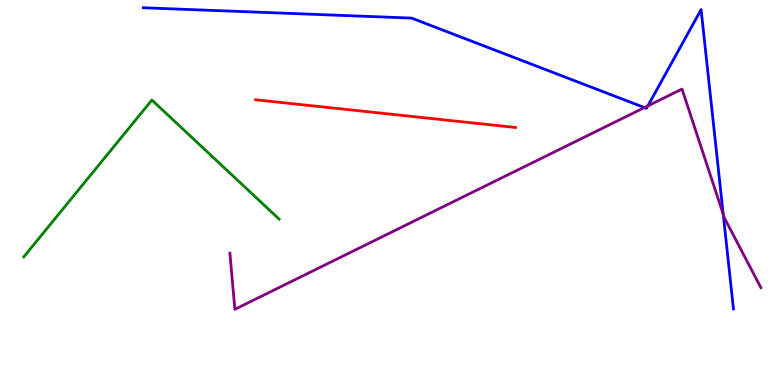[{'lines': ['blue', 'red'], 'intersections': []}, {'lines': ['green', 'red'], 'intersections': []}, {'lines': ['purple', 'red'], 'intersections': []}, {'lines': ['blue', 'green'], 'intersections': []}, {'lines': ['blue', 'purple'], 'intersections': [{'x': 8.32, 'y': 7.21}, {'x': 8.36, 'y': 7.25}, {'x': 9.33, 'y': 4.44}]}, {'lines': ['green', 'purple'], 'intersections': []}]